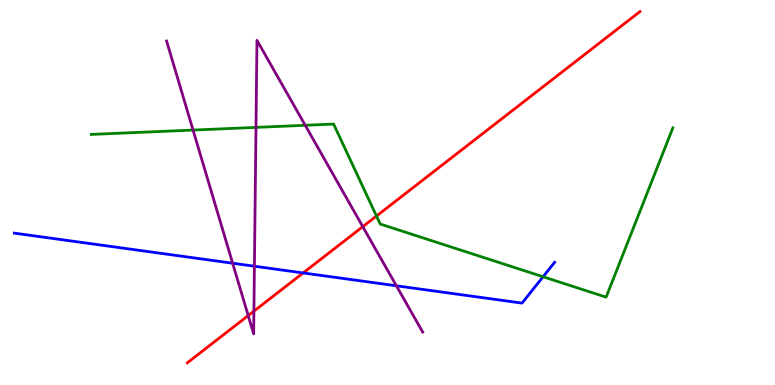[{'lines': ['blue', 'red'], 'intersections': [{'x': 3.91, 'y': 2.91}]}, {'lines': ['green', 'red'], 'intersections': [{'x': 4.86, 'y': 4.39}]}, {'lines': ['purple', 'red'], 'intersections': [{'x': 3.2, 'y': 1.8}, {'x': 3.28, 'y': 1.92}, {'x': 4.68, 'y': 4.11}]}, {'lines': ['blue', 'green'], 'intersections': [{'x': 7.01, 'y': 2.81}]}, {'lines': ['blue', 'purple'], 'intersections': [{'x': 3.0, 'y': 3.16}, {'x': 3.28, 'y': 3.09}, {'x': 5.11, 'y': 2.58}]}, {'lines': ['green', 'purple'], 'intersections': [{'x': 2.49, 'y': 6.62}, {'x': 3.3, 'y': 6.69}, {'x': 3.94, 'y': 6.75}]}]